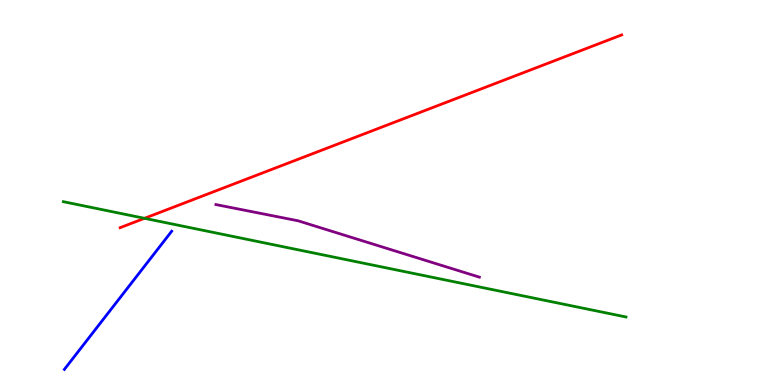[{'lines': ['blue', 'red'], 'intersections': []}, {'lines': ['green', 'red'], 'intersections': [{'x': 1.86, 'y': 4.33}]}, {'lines': ['purple', 'red'], 'intersections': []}, {'lines': ['blue', 'green'], 'intersections': []}, {'lines': ['blue', 'purple'], 'intersections': []}, {'lines': ['green', 'purple'], 'intersections': []}]